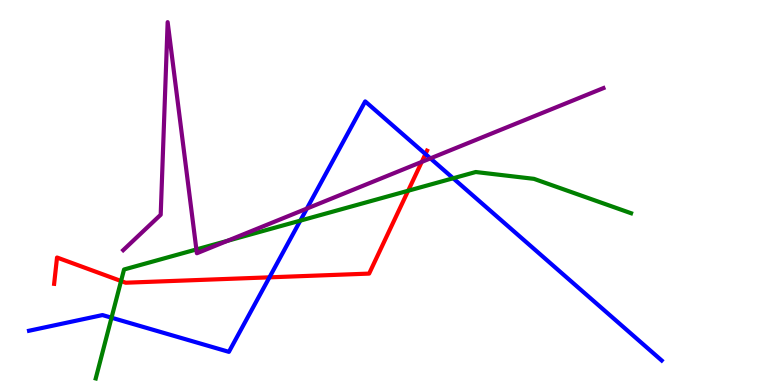[{'lines': ['blue', 'red'], 'intersections': [{'x': 3.48, 'y': 2.8}, {'x': 5.49, 'y': 6.0}]}, {'lines': ['green', 'red'], 'intersections': [{'x': 1.56, 'y': 2.7}, {'x': 5.27, 'y': 5.05}]}, {'lines': ['purple', 'red'], 'intersections': [{'x': 5.44, 'y': 5.79}]}, {'lines': ['blue', 'green'], 'intersections': [{'x': 1.44, 'y': 1.75}, {'x': 3.87, 'y': 4.27}, {'x': 5.85, 'y': 5.37}]}, {'lines': ['blue', 'purple'], 'intersections': [{'x': 3.96, 'y': 4.58}, {'x': 5.55, 'y': 5.89}]}, {'lines': ['green', 'purple'], 'intersections': [{'x': 2.53, 'y': 3.52}, {'x': 2.93, 'y': 3.74}]}]